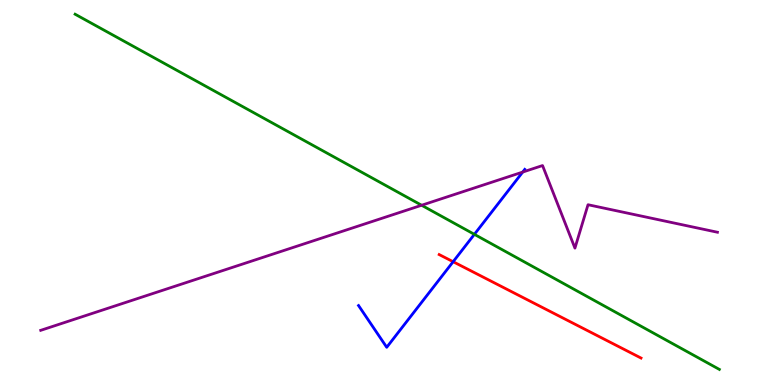[{'lines': ['blue', 'red'], 'intersections': [{'x': 5.85, 'y': 3.2}]}, {'lines': ['green', 'red'], 'intersections': []}, {'lines': ['purple', 'red'], 'intersections': []}, {'lines': ['blue', 'green'], 'intersections': [{'x': 6.12, 'y': 3.91}]}, {'lines': ['blue', 'purple'], 'intersections': [{'x': 6.74, 'y': 5.53}]}, {'lines': ['green', 'purple'], 'intersections': [{'x': 5.44, 'y': 4.67}]}]